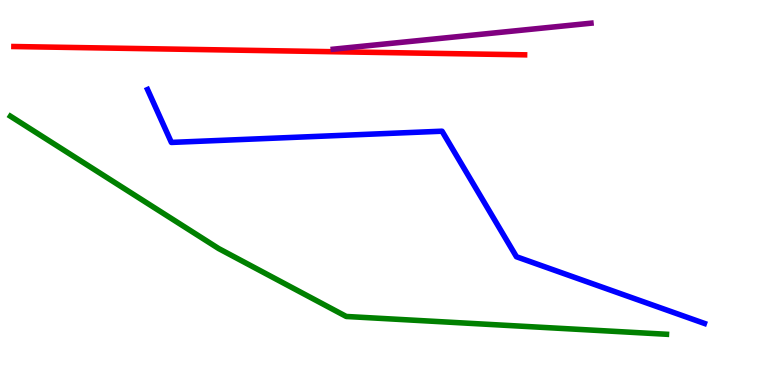[{'lines': ['blue', 'red'], 'intersections': []}, {'lines': ['green', 'red'], 'intersections': []}, {'lines': ['purple', 'red'], 'intersections': []}, {'lines': ['blue', 'green'], 'intersections': []}, {'lines': ['blue', 'purple'], 'intersections': []}, {'lines': ['green', 'purple'], 'intersections': []}]